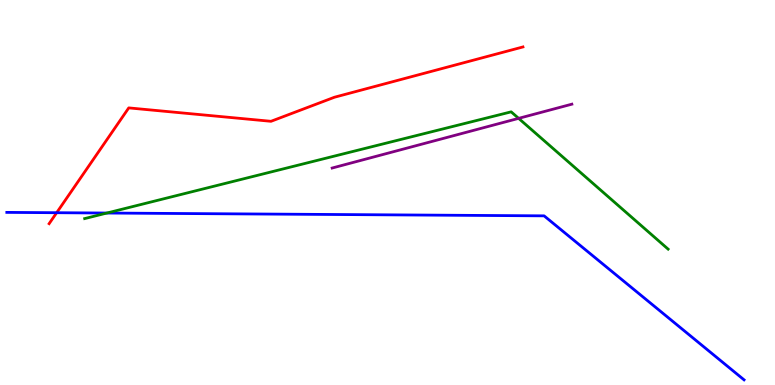[{'lines': ['blue', 'red'], 'intersections': [{'x': 0.731, 'y': 4.48}]}, {'lines': ['green', 'red'], 'intersections': []}, {'lines': ['purple', 'red'], 'intersections': []}, {'lines': ['blue', 'green'], 'intersections': [{'x': 1.38, 'y': 4.47}]}, {'lines': ['blue', 'purple'], 'intersections': []}, {'lines': ['green', 'purple'], 'intersections': [{'x': 6.69, 'y': 6.93}]}]